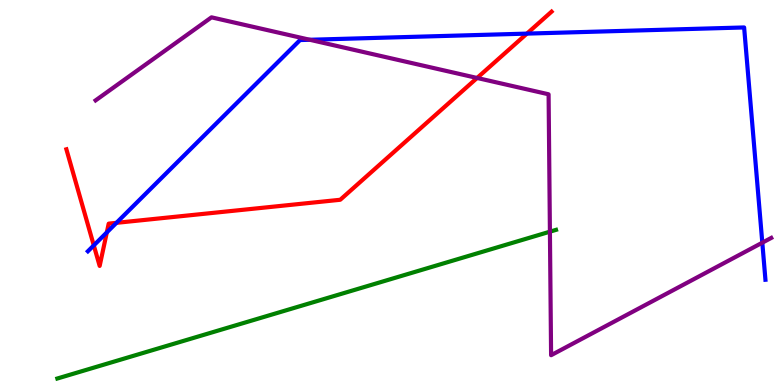[{'lines': ['blue', 'red'], 'intersections': [{'x': 1.21, 'y': 3.63}, {'x': 1.38, 'y': 3.96}, {'x': 1.5, 'y': 4.21}, {'x': 6.8, 'y': 9.13}]}, {'lines': ['green', 'red'], 'intersections': []}, {'lines': ['purple', 'red'], 'intersections': [{'x': 6.16, 'y': 7.97}]}, {'lines': ['blue', 'green'], 'intersections': []}, {'lines': ['blue', 'purple'], 'intersections': [{'x': 4.0, 'y': 8.97}, {'x': 9.84, 'y': 3.7}]}, {'lines': ['green', 'purple'], 'intersections': [{'x': 7.1, 'y': 3.98}]}]